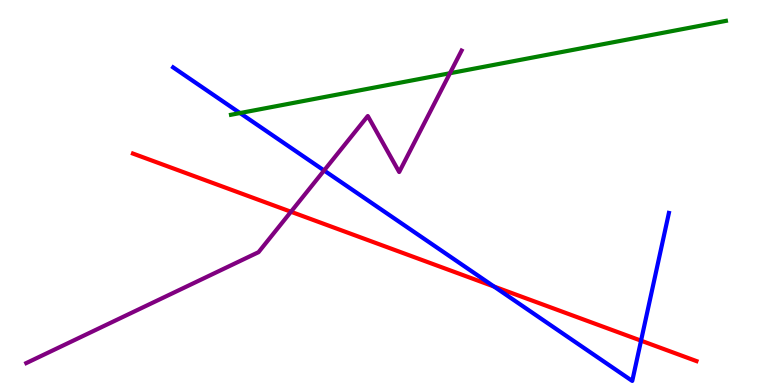[{'lines': ['blue', 'red'], 'intersections': [{'x': 6.37, 'y': 2.56}, {'x': 8.27, 'y': 1.15}]}, {'lines': ['green', 'red'], 'intersections': []}, {'lines': ['purple', 'red'], 'intersections': [{'x': 3.75, 'y': 4.5}]}, {'lines': ['blue', 'green'], 'intersections': [{'x': 3.1, 'y': 7.06}]}, {'lines': ['blue', 'purple'], 'intersections': [{'x': 4.18, 'y': 5.57}]}, {'lines': ['green', 'purple'], 'intersections': [{'x': 5.81, 'y': 8.1}]}]